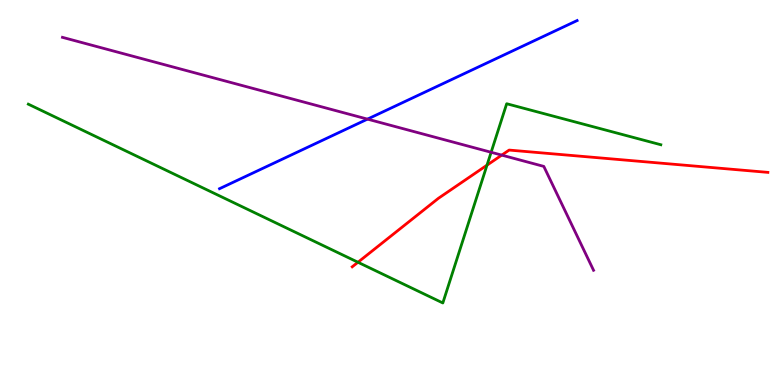[{'lines': ['blue', 'red'], 'intersections': []}, {'lines': ['green', 'red'], 'intersections': [{'x': 4.62, 'y': 3.19}, {'x': 6.28, 'y': 5.71}]}, {'lines': ['purple', 'red'], 'intersections': [{'x': 6.47, 'y': 5.97}]}, {'lines': ['blue', 'green'], 'intersections': []}, {'lines': ['blue', 'purple'], 'intersections': [{'x': 4.74, 'y': 6.91}]}, {'lines': ['green', 'purple'], 'intersections': [{'x': 6.34, 'y': 6.04}]}]